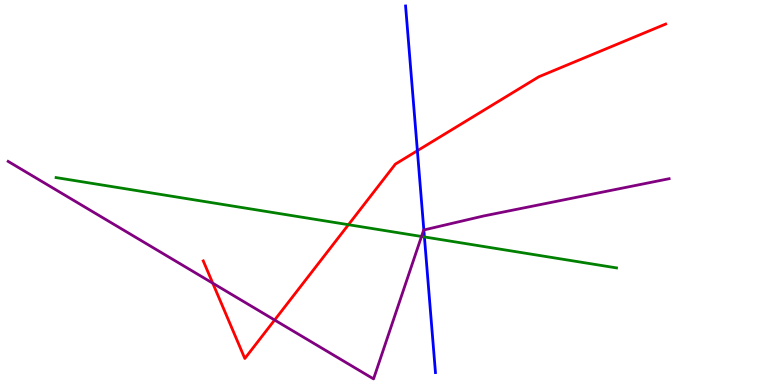[{'lines': ['blue', 'red'], 'intersections': [{'x': 5.39, 'y': 6.09}]}, {'lines': ['green', 'red'], 'intersections': [{'x': 4.5, 'y': 4.16}]}, {'lines': ['purple', 'red'], 'intersections': [{'x': 2.75, 'y': 2.64}, {'x': 3.54, 'y': 1.69}]}, {'lines': ['blue', 'green'], 'intersections': [{'x': 5.48, 'y': 3.85}]}, {'lines': ['blue', 'purple'], 'intersections': [{'x': 5.47, 'y': 4.03}]}, {'lines': ['green', 'purple'], 'intersections': [{'x': 5.44, 'y': 3.86}]}]